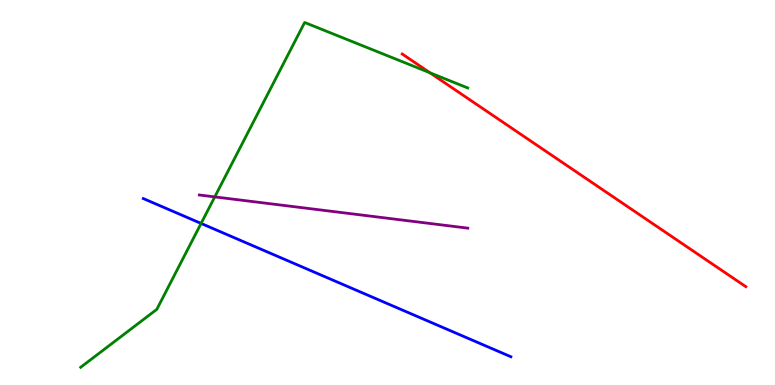[{'lines': ['blue', 'red'], 'intersections': []}, {'lines': ['green', 'red'], 'intersections': [{'x': 5.55, 'y': 8.11}]}, {'lines': ['purple', 'red'], 'intersections': []}, {'lines': ['blue', 'green'], 'intersections': [{'x': 2.59, 'y': 4.2}]}, {'lines': ['blue', 'purple'], 'intersections': []}, {'lines': ['green', 'purple'], 'intersections': [{'x': 2.77, 'y': 4.89}]}]